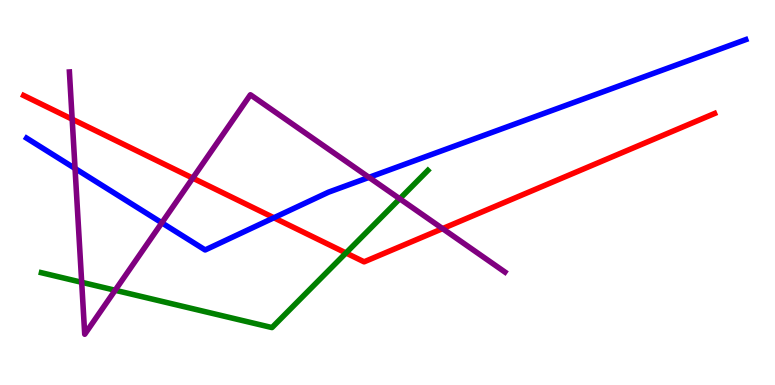[{'lines': ['blue', 'red'], 'intersections': [{'x': 3.53, 'y': 4.34}]}, {'lines': ['green', 'red'], 'intersections': [{'x': 4.46, 'y': 3.43}]}, {'lines': ['purple', 'red'], 'intersections': [{'x': 0.931, 'y': 6.9}, {'x': 2.49, 'y': 5.37}, {'x': 5.71, 'y': 4.06}]}, {'lines': ['blue', 'green'], 'intersections': []}, {'lines': ['blue', 'purple'], 'intersections': [{'x': 0.968, 'y': 5.62}, {'x': 2.09, 'y': 4.21}, {'x': 4.76, 'y': 5.39}]}, {'lines': ['green', 'purple'], 'intersections': [{'x': 1.05, 'y': 2.67}, {'x': 1.49, 'y': 2.46}, {'x': 5.16, 'y': 4.84}]}]